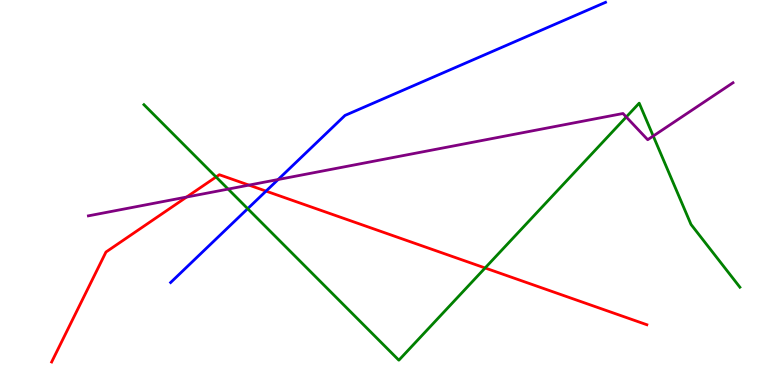[{'lines': ['blue', 'red'], 'intersections': [{'x': 3.43, 'y': 5.04}]}, {'lines': ['green', 'red'], 'intersections': [{'x': 2.79, 'y': 5.4}, {'x': 6.26, 'y': 3.04}]}, {'lines': ['purple', 'red'], 'intersections': [{'x': 2.41, 'y': 4.88}, {'x': 3.21, 'y': 5.19}]}, {'lines': ['blue', 'green'], 'intersections': [{'x': 3.2, 'y': 4.58}]}, {'lines': ['blue', 'purple'], 'intersections': [{'x': 3.59, 'y': 5.34}]}, {'lines': ['green', 'purple'], 'intersections': [{'x': 2.94, 'y': 5.09}, {'x': 8.08, 'y': 6.96}, {'x': 8.43, 'y': 6.47}]}]